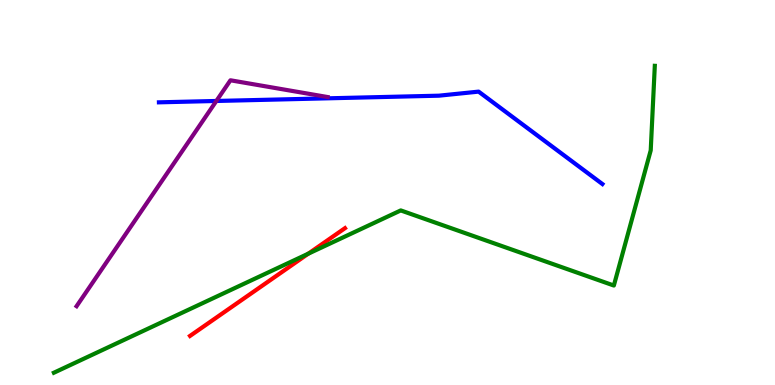[{'lines': ['blue', 'red'], 'intersections': []}, {'lines': ['green', 'red'], 'intersections': [{'x': 3.98, 'y': 3.41}]}, {'lines': ['purple', 'red'], 'intersections': []}, {'lines': ['blue', 'green'], 'intersections': []}, {'lines': ['blue', 'purple'], 'intersections': [{'x': 2.79, 'y': 7.38}]}, {'lines': ['green', 'purple'], 'intersections': []}]